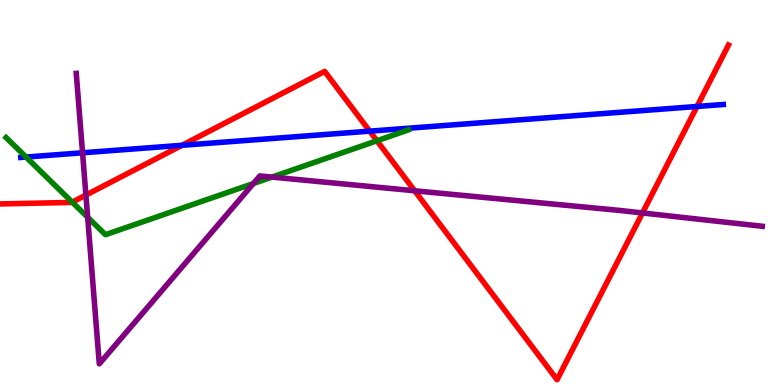[{'lines': ['blue', 'red'], 'intersections': [{'x': 2.35, 'y': 6.23}, {'x': 4.77, 'y': 6.59}, {'x': 8.99, 'y': 7.23}]}, {'lines': ['green', 'red'], 'intersections': [{'x': 0.932, 'y': 4.75}, {'x': 4.86, 'y': 6.34}]}, {'lines': ['purple', 'red'], 'intersections': [{'x': 1.11, 'y': 4.93}, {'x': 5.35, 'y': 5.04}, {'x': 8.29, 'y': 4.47}]}, {'lines': ['blue', 'green'], 'intersections': [{'x': 0.336, 'y': 5.92}]}, {'lines': ['blue', 'purple'], 'intersections': [{'x': 1.07, 'y': 6.03}]}, {'lines': ['green', 'purple'], 'intersections': [{'x': 1.13, 'y': 4.36}, {'x': 3.27, 'y': 5.23}, {'x': 3.51, 'y': 5.4}]}]